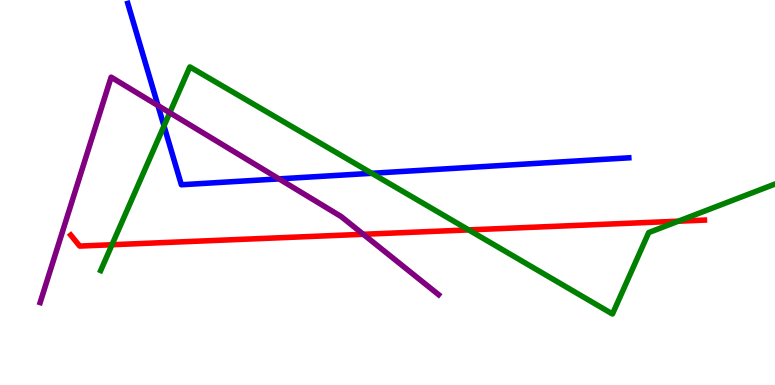[{'lines': ['blue', 'red'], 'intersections': []}, {'lines': ['green', 'red'], 'intersections': [{'x': 1.44, 'y': 3.64}, {'x': 6.05, 'y': 4.03}, {'x': 8.75, 'y': 4.25}]}, {'lines': ['purple', 'red'], 'intersections': [{'x': 4.69, 'y': 3.91}]}, {'lines': ['blue', 'green'], 'intersections': [{'x': 2.12, 'y': 6.73}, {'x': 4.8, 'y': 5.5}]}, {'lines': ['blue', 'purple'], 'intersections': [{'x': 2.04, 'y': 7.26}, {'x': 3.6, 'y': 5.35}]}, {'lines': ['green', 'purple'], 'intersections': [{'x': 2.19, 'y': 7.07}]}]